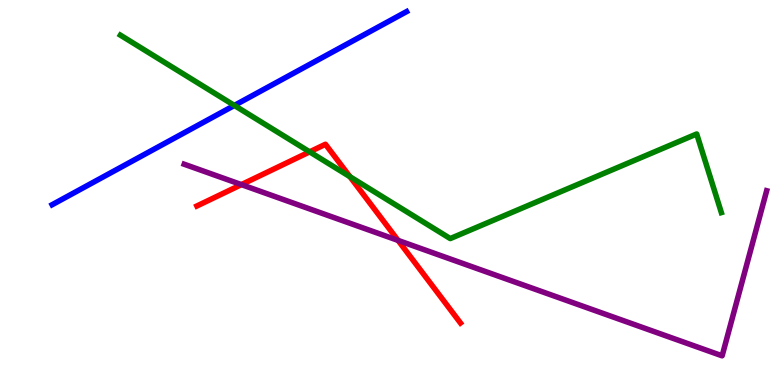[{'lines': ['blue', 'red'], 'intersections': []}, {'lines': ['green', 'red'], 'intersections': [{'x': 4.0, 'y': 6.06}, {'x': 4.52, 'y': 5.41}]}, {'lines': ['purple', 'red'], 'intersections': [{'x': 3.12, 'y': 5.2}, {'x': 5.14, 'y': 3.76}]}, {'lines': ['blue', 'green'], 'intersections': [{'x': 3.02, 'y': 7.26}]}, {'lines': ['blue', 'purple'], 'intersections': []}, {'lines': ['green', 'purple'], 'intersections': []}]